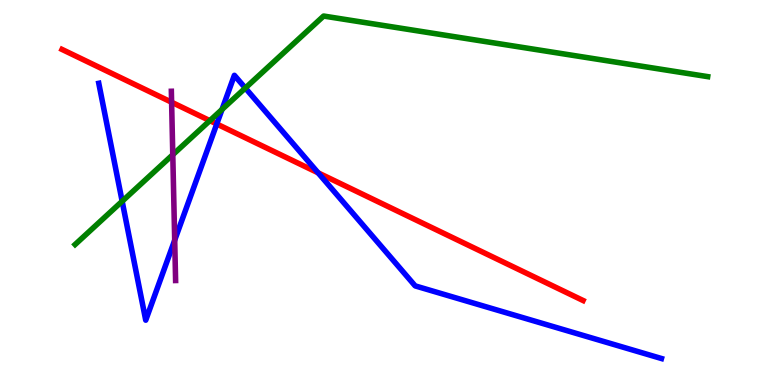[{'lines': ['blue', 'red'], 'intersections': [{'x': 2.8, 'y': 6.78}, {'x': 4.1, 'y': 5.51}]}, {'lines': ['green', 'red'], 'intersections': [{'x': 2.71, 'y': 6.87}]}, {'lines': ['purple', 'red'], 'intersections': [{'x': 2.21, 'y': 7.34}]}, {'lines': ['blue', 'green'], 'intersections': [{'x': 1.58, 'y': 4.77}, {'x': 2.86, 'y': 7.16}, {'x': 3.17, 'y': 7.71}]}, {'lines': ['blue', 'purple'], 'intersections': [{'x': 2.25, 'y': 3.76}]}, {'lines': ['green', 'purple'], 'intersections': [{'x': 2.23, 'y': 5.98}]}]